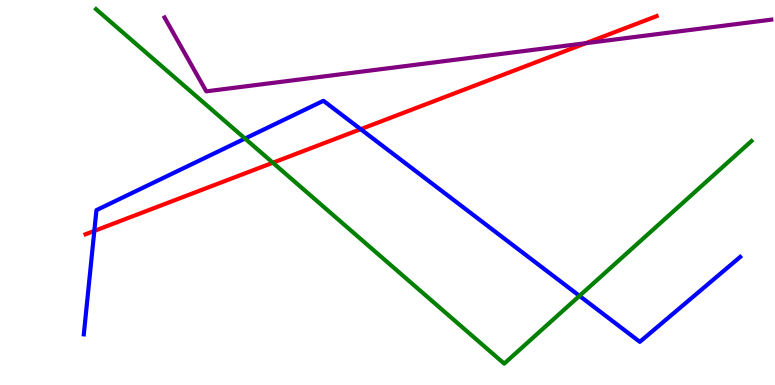[{'lines': ['blue', 'red'], 'intersections': [{'x': 1.22, 'y': 4.0}, {'x': 4.65, 'y': 6.64}]}, {'lines': ['green', 'red'], 'intersections': [{'x': 3.52, 'y': 5.77}]}, {'lines': ['purple', 'red'], 'intersections': [{'x': 7.56, 'y': 8.88}]}, {'lines': ['blue', 'green'], 'intersections': [{'x': 3.16, 'y': 6.4}, {'x': 7.48, 'y': 2.32}]}, {'lines': ['blue', 'purple'], 'intersections': []}, {'lines': ['green', 'purple'], 'intersections': []}]